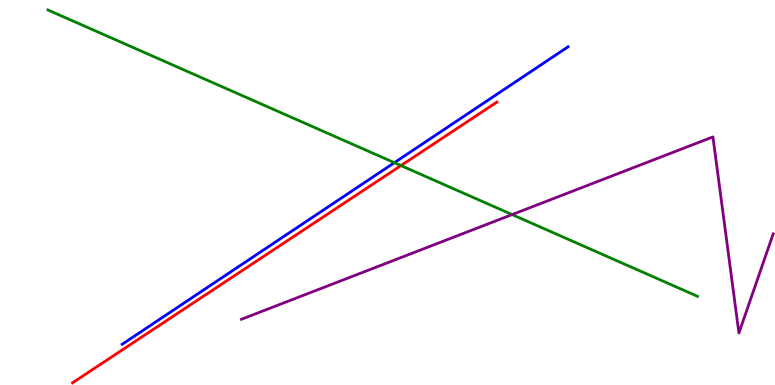[{'lines': ['blue', 'red'], 'intersections': []}, {'lines': ['green', 'red'], 'intersections': [{'x': 5.17, 'y': 5.7}]}, {'lines': ['purple', 'red'], 'intersections': []}, {'lines': ['blue', 'green'], 'intersections': [{'x': 5.09, 'y': 5.77}]}, {'lines': ['blue', 'purple'], 'intersections': []}, {'lines': ['green', 'purple'], 'intersections': [{'x': 6.61, 'y': 4.43}]}]